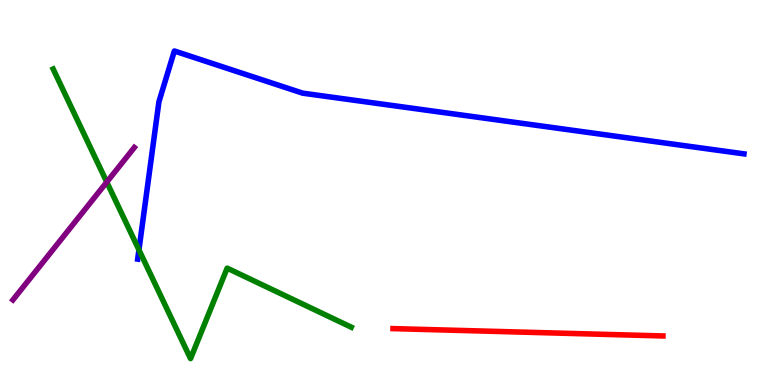[{'lines': ['blue', 'red'], 'intersections': []}, {'lines': ['green', 'red'], 'intersections': []}, {'lines': ['purple', 'red'], 'intersections': []}, {'lines': ['blue', 'green'], 'intersections': [{'x': 1.79, 'y': 3.51}]}, {'lines': ['blue', 'purple'], 'intersections': []}, {'lines': ['green', 'purple'], 'intersections': [{'x': 1.38, 'y': 5.27}]}]